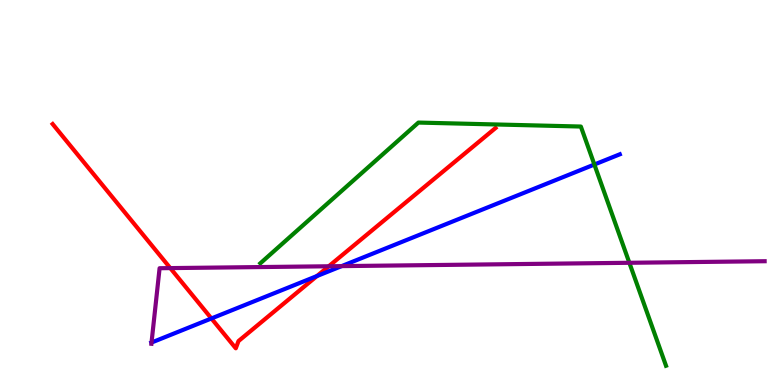[{'lines': ['blue', 'red'], 'intersections': [{'x': 2.73, 'y': 1.73}, {'x': 4.09, 'y': 2.83}]}, {'lines': ['green', 'red'], 'intersections': []}, {'lines': ['purple', 'red'], 'intersections': [{'x': 2.2, 'y': 3.04}, {'x': 4.24, 'y': 3.08}]}, {'lines': ['blue', 'green'], 'intersections': [{'x': 7.67, 'y': 5.73}]}, {'lines': ['blue', 'purple'], 'intersections': [{'x': 1.96, 'y': 1.1}, {'x': 4.41, 'y': 3.09}]}, {'lines': ['green', 'purple'], 'intersections': [{'x': 8.12, 'y': 3.17}]}]